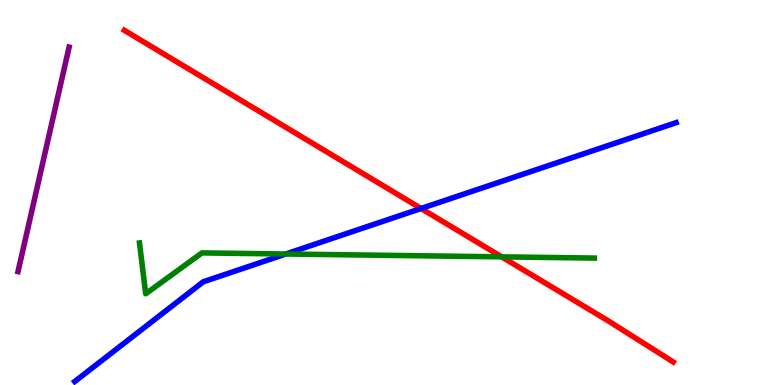[{'lines': ['blue', 'red'], 'intersections': [{'x': 5.43, 'y': 4.58}]}, {'lines': ['green', 'red'], 'intersections': [{'x': 6.47, 'y': 3.33}]}, {'lines': ['purple', 'red'], 'intersections': []}, {'lines': ['blue', 'green'], 'intersections': [{'x': 3.69, 'y': 3.4}]}, {'lines': ['blue', 'purple'], 'intersections': []}, {'lines': ['green', 'purple'], 'intersections': []}]